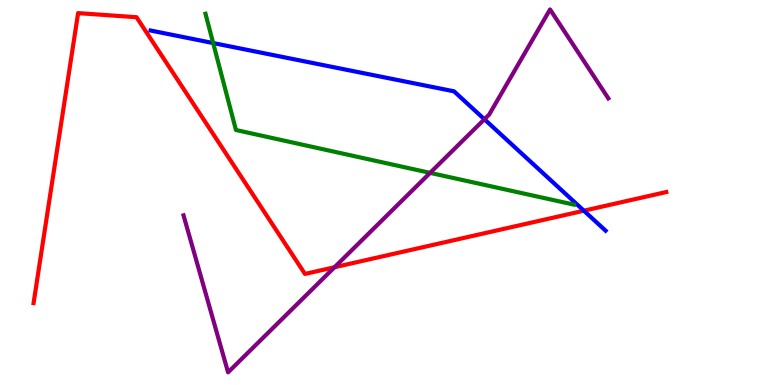[{'lines': ['blue', 'red'], 'intersections': [{'x': 7.53, 'y': 4.53}]}, {'lines': ['green', 'red'], 'intersections': []}, {'lines': ['purple', 'red'], 'intersections': [{'x': 4.32, 'y': 3.06}]}, {'lines': ['blue', 'green'], 'intersections': [{'x': 2.75, 'y': 8.88}]}, {'lines': ['blue', 'purple'], 'intersections': [{'x': 6.25, 'y': 6.9}]}, {'lines': ['green', 'purple'], 'intersections': [{'x': 5.55, 'y': 5.51}]}]